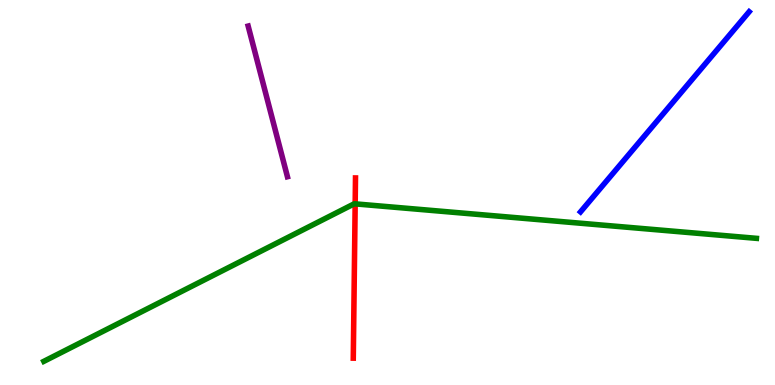[{'lines': ['blue', 'red'], 'intersections': []}, {'lines': ['green', 'red'], 'intersections': [{'x': 4.58, 'y': 4.71}]}, {'lines': ['purple', 'red'], 'intersections': []}, {'lines': ['blue', 'green'], 'intersections': []}, {'lines': ['blue', 'purple'], 'intersections': []}, {'lines': ['green', 'purple'], 'intersections': []}]